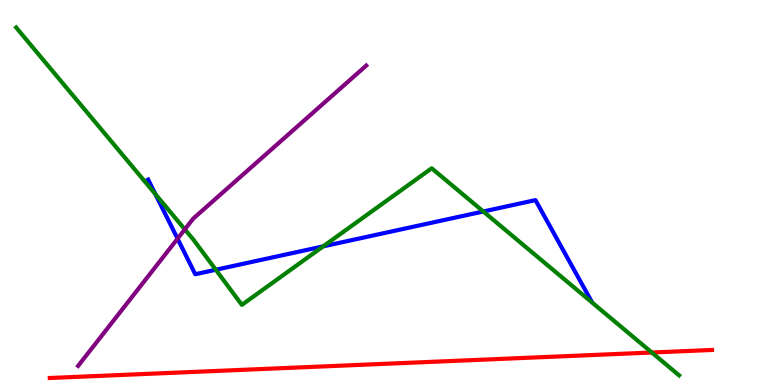[{'lines': ['blue', 'red'], 'intersections': []}, {'lines': ['green', 'red'], 'intersections': [{'x': 8.41, 'y': 0.844}]}, {'lines': ['purple', 'red'], 'intersections': []}, {'lines': ['blue', 'green'], 'intersections': [{'x': 2.01, 'y': 4.96}, {'x': 2.78, 'y': 2.99}, {'x': 4.17, 'y': 3.6}, {'x': 6.24, 'y': 4.51}]}, {'lines': ['blue', 'purple'], 'intersections': [{'x': 2.29, 'y': 3.8}]}, {'lines': ['green', 'purple'], 'intersections': [{'x': 2.38, 'y': 4.04}]}]